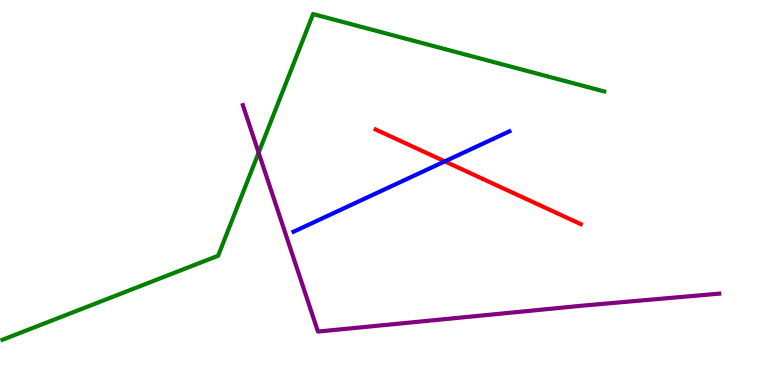[{'lines': ['blue', 'red'], 'intersections': [{'x': 5.74, 'y': 5.81}]}, {'lines': ['green', 'red'], 'intersections': []}, {'lines': ['purple', 'red'], 'intersections': []}, {'lines': ['blue', 'green'], 'intersections': []}, {'lines': ['blue', 'purple'], 'intersections': []}, {'lines': ['green', 'purple'], 'intersections': [{'x': 3.34, 'y': 6.03}]}]